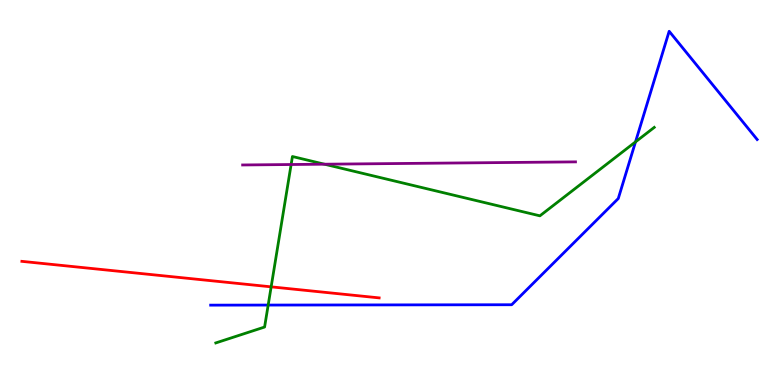[{'lines': ['blue', 'red'], 'intersections': []}, {'lines': ['green', 'red'], 'intersections': [{'x': 3.5, 'y': 2.55}]}, {'lines': ['purple', 'red'], 'intersections': []}, {'lines': ['blue', 'green'], 'intersections': [{'x': 3.46, 'y': 2.08}, {'x': 8.2, 'y': 6.31}]}, {'lines': ['blue', 'purple'], 'intersections': []}, {'lines': ['green', 'purple'], 'intersections': [{'x': 3.76, 'y': 5.73}, {'x': 4.19, 'y': 5.73}]}]